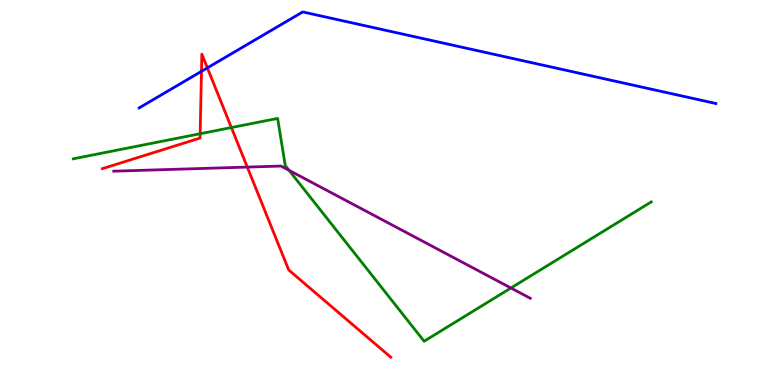[{'lines': ['blue', 'red'], 'intersections': [{'x': 2.6, 'y': 8.15}, {'x': 2.68, 'y': 8.24}]}, {'lines': ['green', 'red'], 'intersections': [{'x': 2.58, 'y': 6.53}, {'x': 2.99, 'y': 6.69}]}, {'lines': ['purple', 'red'], 'intersections': [{'x': 3.19, 'y': 5.66}]}, {'lines': ['blue', 'green'], 'intersections': []}, {'lines': ['blue', 'purple'], 'intersections': []}, {'lines': ['green', 'purple'], 'intersections': [{'x': 3.73, 'y': 5.58}, {'x': 6.59, 'y': 2.52}]}]